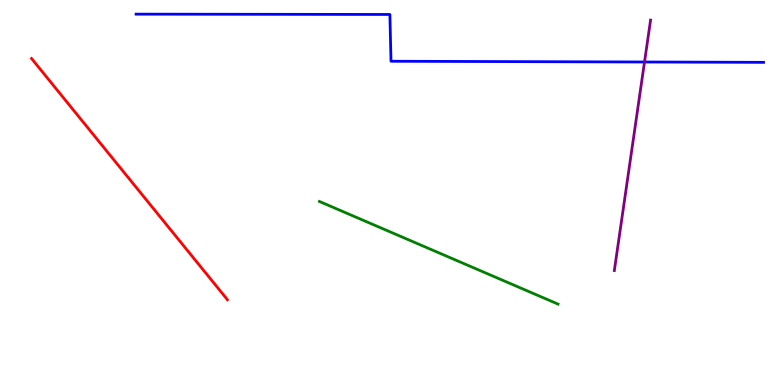[{'lines': ['blue', 'red'], 'intersections': []}, {'lines': ['green', 'red'], 'intersections': []}, {'lines': ['purple', 'red'], 'intersections': []}, {'lines': ['blue', 'green'], 'intersections': []}, {'lines': ['blue', 'purple'], 'intersections': [{'x': 8.32, 'y': 8.39}]}, {'lines': ['green', 'purple'], 'intersections': []}]